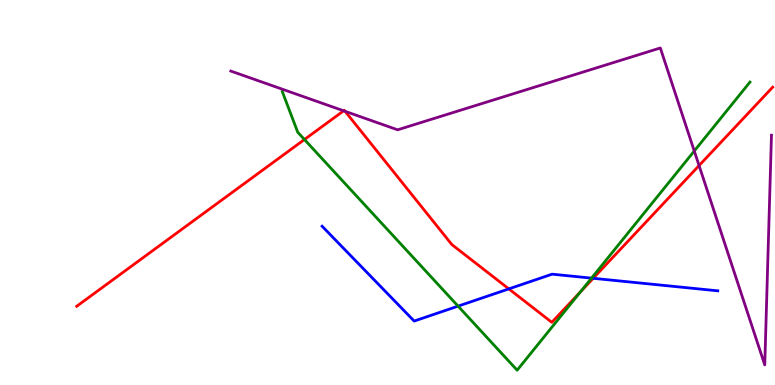[{'lines': ['blue', 'red'], 'intersections': [{'x': 6.57, 'y': 2.5}, {'x': 7.65, 'y': 2.77}]}, {'lines': ['green', 'red'], 'intersections': [{'x': 3.93, 'y': 6.38}, {'x': 7.49, 'y': 2.42}]}, {'lines': ['purple', 'red'], 'intersections': [{'x': 4.43, 'y': 7.12}, {'x': 4.45, 'y': 7.11}, {'x': 9.02, 'y': 5.7}]}, {'lines': ['blue', 'green'], 'intersections': [{'x': 5.91, 'y': 2.05}, {'x': 7.63, 'y': 2.78}]}, {'lines': ['blue', 'purple'], 'intersections': []}, {'lines': ['green', 'purple'], 'intersections': [{'x': 8.96, 'y': 6.08}]}]